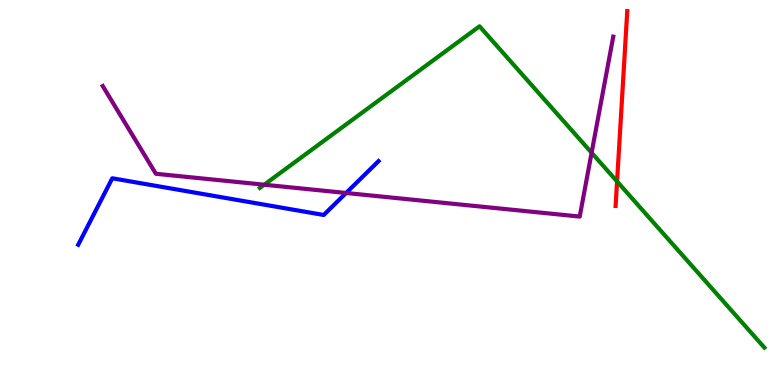[{'lines': ['blue', 'red'], 'intersections': []}, {'lines': ['green', 'red'], 'intersections': [{'x': 7.96, 'y': 5.29}]}, {'lines': ['purple', 'red'], 'intersections': []}, {'lines': ['blue', 'green'], 'intersections': []}, {'lines': ['blue', 'purple'], 'intersections': [{'x': 4.47, 'y': 4.99}]}, {'lines': ['green', 'purple'], 'intersections': [{'x': 3.41, 'y': 5.2}, {'x': 7.63, 'y': 6.03}]}]